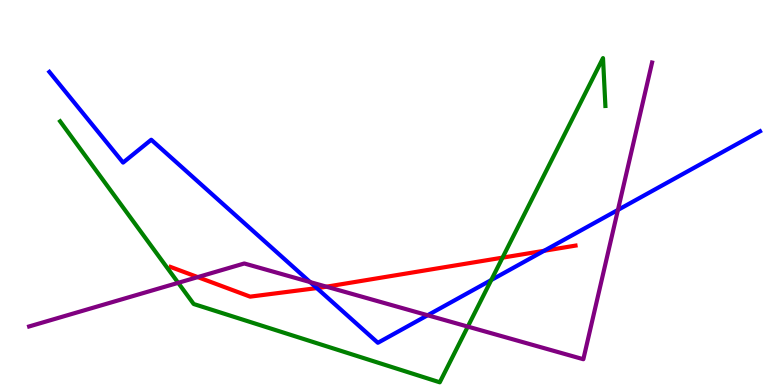[{'lines': ['blue', 'red'], 'intersections': [{'x': 4.09, 'y': 2.52}, {'x': 7.02, 'y': 3.49}]}, {'lines': ['green', 'red'], 'intersections': [{'x': 6.48, 'y': 3.31}]}, {'lines': ['purple', 'red'], 'intersections': [{'x': 2.55, 'y': 2.8}, {'x': 4.21, 'y': 2.55}]}, {'lines': ['blue', 'green'], 'intersections': [{'x': 6.34, 'y': 2.73}]}, {'lines': ['blue', 'purple'], 'intersections': [{'x': 4.0, 'y': 2.67}, {'x': 5.52, 'y': 1.81}, {'x': 7.97, 'y': 4.55}]}, {'lines': ['green', 'purple'], 'intersections': [{'x': 2.3, 'y': 2.65}, {'x': 6.04, 'y': 1.52}]}]